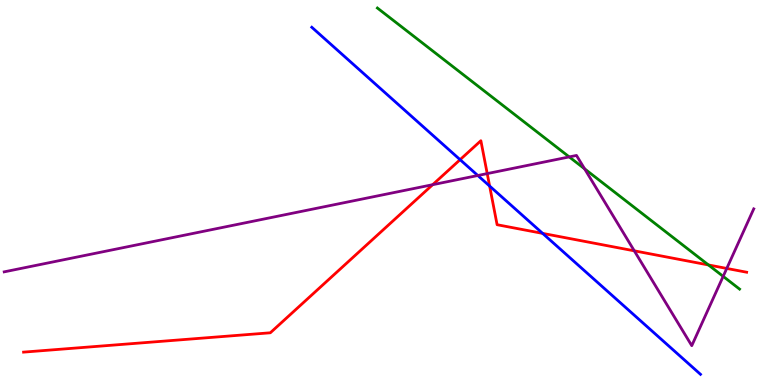[{'lines': ['blue', 'red'], 'intersections': [{'x': 5.94, 'y': 5.85}, {'x': 6.32, 'y': 5.17}, {'x': 7.0, 'y': 3.94}]}, {'lines': ['green', 'red'], 'intersections': [{'x': 9.14, 'y': 3.12}]}, {'lines': ['purple', 'red'], 'intersections': [{'x': 5.58, 'y': 5.2}, {'x': 6.29, 'y': 5.49}, {'x': 8.18, 'y': 3.48}, {'x': 9.38, 'y': 3.03}]}, {'lines': ['blue', 'green'], 'intersections': []}, {'lines': ['blue', 'purple'], 'intersections': [{'x': 6.17, 'y': 5.44}]}, {'lines': ['green', 'purple'], 'intersections': [{'x': 7.35, 'y': 5.92}, {'x': 7.54, 'y': 5.61}, {'x': 9.33, 'y': 2.82}]}]